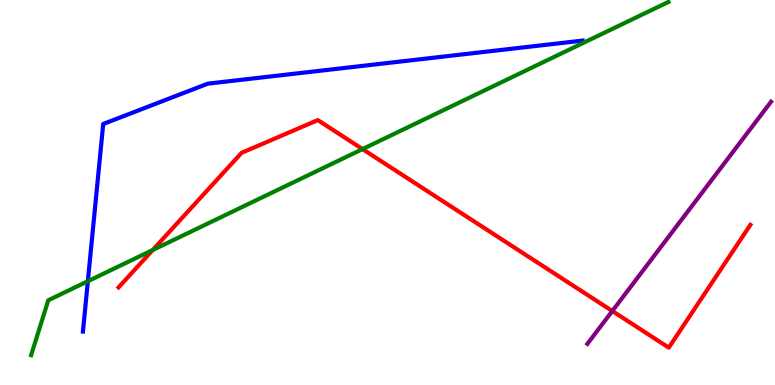[{'lines': ['blue', 'red'], 'intersections': []}, {'lines': ['green', 'red'], 'intersections': [{'x': 1.97, 'y': 3.51}, {'x': 4.68, 'y': 6.13}]}, {'lines': ['purple', 'red'], 'intersections': [{'x': 7.9, 'y': 1.92}]}, {'lines': ['blue', 'green'], 'intersections': [{'x': 1.13, 'y': 2.7}]}, {'lines': ['blue', 'purple'], 'intersections': []}, {'lines': ['green', 'purple'], 'intersections': []}]